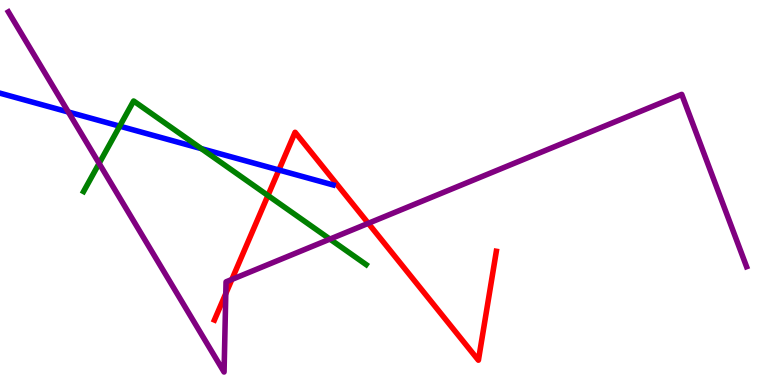[{'lines': ['blue', 'red'], 'intersections': [{'x': 3.6, 'y': 5.58}]}, {'lines': ['green', 'red'], 'intersections': [{'x': 3.46, 'y': 4.92}]}, {'lines': ['purple', 'red'], 'intersections': [{'x': 2.91, 'y': 2.38}, {'x': 2.99, 'y': 2.74}, {'x': 4.75, 'y': 4.2}]}, {'lines': ['blue', 'green'], 'intersections': [{'x': 1.54, 'y': 6.72}, {'x': 2.6, 'y': 6.14}]}, {'lines': ['blue', 'purple'], 'intersections': [{'x': 0.882, 'y': 7.09}]}, {'lines': ['green', 'purple'], 'intersections': [{'x': 1.28, 'y': 5.76}, {'x': 4.26, 'y': 3.79}]}]